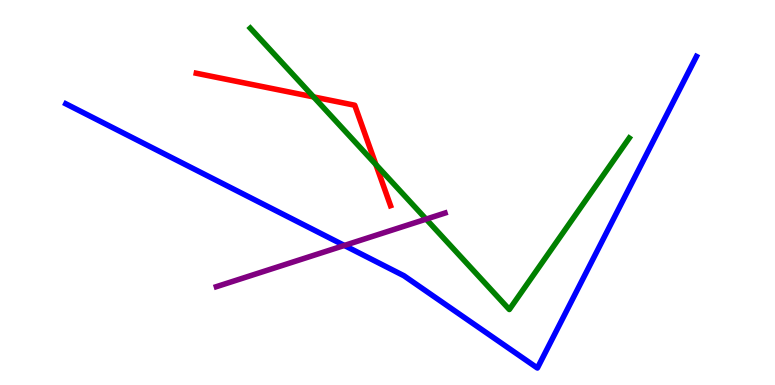[{'lines': ['blue', 'red'], 'intersections': []}, {'lines': ['green', 'red'], 'intersections': [{'x': 4.05, 'y': 7.48}, {'x': 4.85, 'y': 5.73}]}, {'lines': ['purple', 'red'], 'intersections': []}, {'lines': ['blue', 'green'], 'intersections': []}, {'lines': ['blue', 'purple'], 'intersections': [{'x': 4.44, 'y': 3.62}]}, {'lines': ['green', 'purple'], 'intersections': [{'x': 5.5, 'y': 4.31}]}]